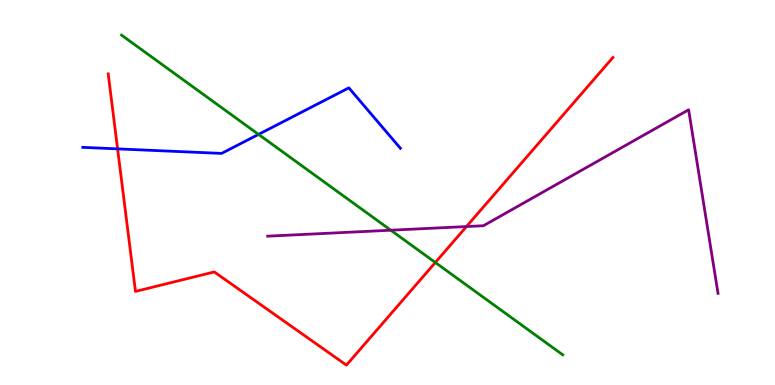[{'lines': ['blue', 'red'], 'intersections': [{'x': 1.52, 'y': 6.13}]}, {'lines': ['green', 'red'], 'intersections': [{'x': 5.62, 'y': 3.18}]}, {'lines': ['purple', 'red'], 'intersections': [{'x': 6.02, 'y': 4.12}]}, {'lines': ['blue', 'green'], 'intersections': [{'x': 3.34, 'y': 6.51}]}, {'lines': ['blue', 'purple'], 'intersections': []}, {'lines': ['green', 'purple'], 'intersections': [{'x': 5.04, 'y': 4.02}]}]